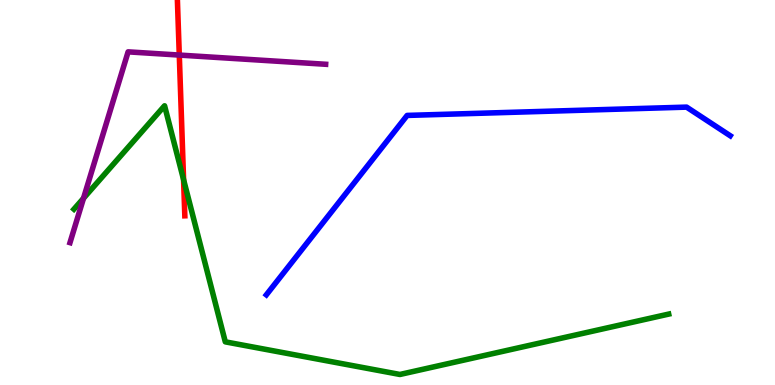[{'lines': ['blue', 'red'], 'intersections': []}, {'lines': ['green', 'red'], 'intersections': [{'x': 2.37, 'y': 5.33}]}, {'lines': ['purple', 'red'], 'intersections': [{'x': 2.31, 'y': 8.57}]}, {'lines': ['blue', 'green'], 'intersections': []}, {'lines': ['blue', 'purple'], 'intersections': []}, {'lines': ['green', 'purple'], 'intersections': [{'x': 1.08, 'y': 4.85}]}]